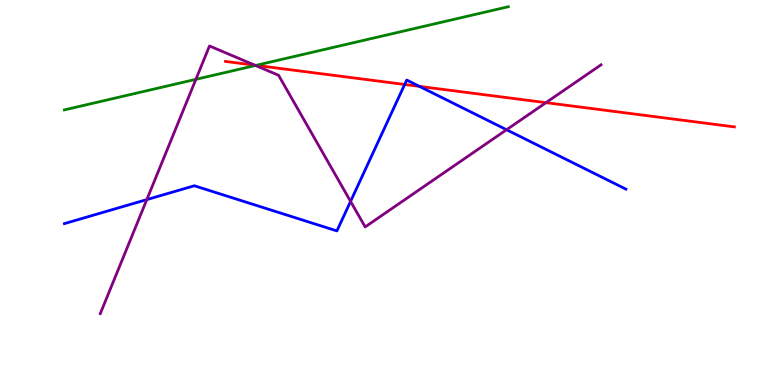[{'lines': ['blue', 'red'], 'intersections': [{'x': 5.22, 'y': 7.81}, {'x': 5.41, 'y': 7.76}]}, {'lines': ['green', 'red'], 'intersections': [{'x': 3.3, 'y': 8.3}]}, {'lines': ['purple', 'red'], 'intersections': [{'x': 3.29, 'y': 8.31}, {'x': 7.04, 'y': 7.33}]}, {'lines': ['blue', 'green'], 'intersections': []}, {'lines': ['blue', 'purple'], 'intersections': [{'x': 1.89, 'y': 4.82}, {'x': 4.52, 'y': 4.77}, {'x': 6.54, 'y': 6.63}]}, {'lines': ['green', 'purple'], 'intersections': [{'x': 2.53, 'y': 7.94}, {'x': 3.3, 'y': 8.3}]}]